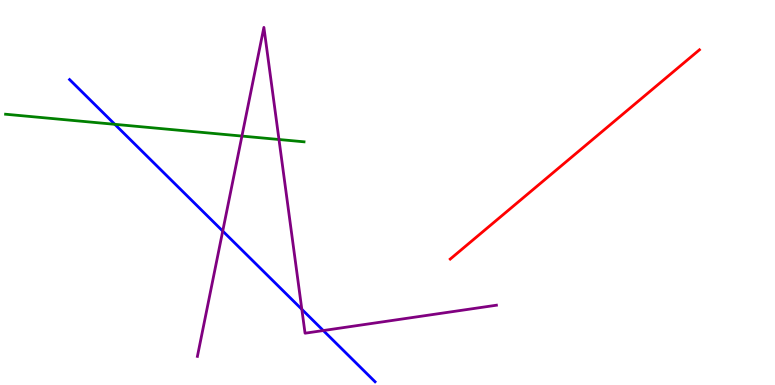[{'lines': ['blue', 'red'], 'intersections': []}, {'lines': ['green', 'red'], 'intersections': []}, {'lines': ['purple', 'red'], 'intersections': []}, {'lines': ['blue', 'green'], 'intersections': [{'x': 1.48, 'y': 6.77}]}, {'lines': ['blue', 'purple'], 'intersections': [{'x': 2.87, 'y': 4.0}, {'x': 3.89, 'y': 1.97}, {'x': 4.17, 'y': 1.41}]}, {'lines': ['green', 'purple'], 'intersections': [{'x': 3.12, 'y': 6.47}, {'x': 3.6, 'y': 6.38}]}]